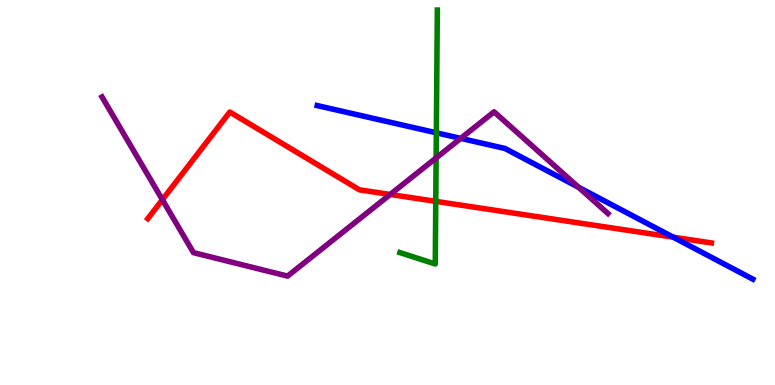[{'lines': ['blue', 'red'], 'intersections': [{'x': 8.69, 'y': 3.84}]}, {'lines': ['green', 'red'], 'intersections': [{'x': 5.62, 'y': 4.77}]}, {'lines': ['purple', 'red'], 'intersections': [{'x': 2.1, 'y': 4.81}, {'x': 5.03, 'y': 4.95}]}, {'lines': ['blue', 'green'], 'intersections': [{'x': 5.63, 'y': 6.55}]}, {'lines': ['blue', 'purple'], 'intersections': [{'x': 5.94, 'y': 6.41}, {'x': 7.47, 'y': 5.14}]}, {'lines': ['green', 'purple'], 'intersections': [{'x': 5.63, 'y': 5.9}]}]